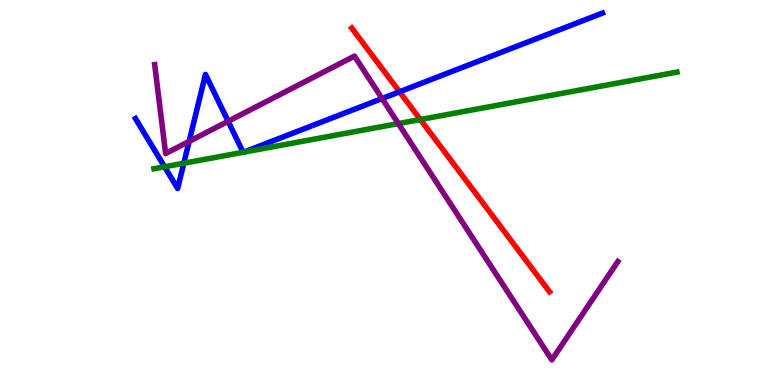[{'lines': ['blue', 'red'], 'intersections': [{'x': 5.16, 'y': 7.62}]}, {'lines': ['green', 'red'], 'intersections': [{'x': 5.42, 'y': 6.9}]}, {'lines': ['purple', 'red'], 'intersections': []}, {'lines': ['blue', 'green'], 'intersections': [{'x': 2.12, 'y': 5.67}, {'x': 2.37, 'y': 5.76}, {'x': 3.14, 'y': 6.04}, {'x': 3.15, 'y': 6.05}]}, {'lines': ['blue', 'purple'], 'intersections': [{'x': 2.44, 'y': 6.33}, {'x': 2.94, 'y': 6.85}, {'x': 4.93, 'y': 7.44}]}, {'lines': ['green', 'purple'], 'intersections': [{'x': 5.14, 'y': 6.79}]}]